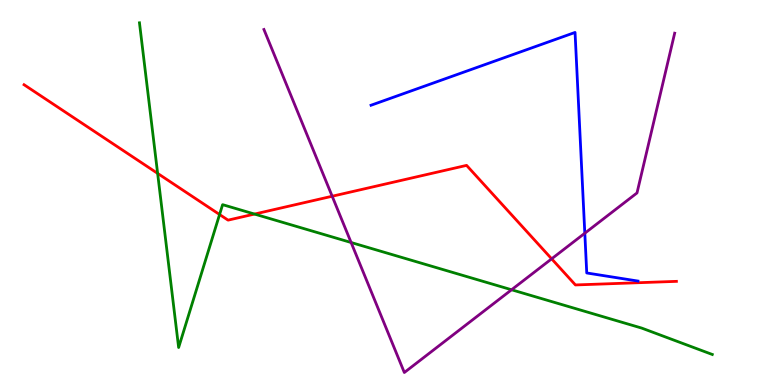[{'lines': ['blue', 'red'], 'intersections': []}, {'lines': ['green', 'red'], 'intersections': [{'x': 2.03, 'y': 5.5}, {'x': 2.83, 'y': 4.43}, {'x': 3.28, 'y': 4.44}]}, {'lines': ['purple', 'red'], 'intersections': [{'x': 4.29, 'y': 4.9}, {'x': 7.12, 'y': 3.28}]}, {'lines': ['blue', 'green'], 'intersections': []}, {'lines': ['blue', 'purple'], 'intersections': [{'x': 7.55, 'y': 3.94}]}, {'lines': ['green', 'purple'], 'intersections': [{'x': 4.53, 'y': 3.7}, {'x': 6.6, 'y': 2.47}]}]